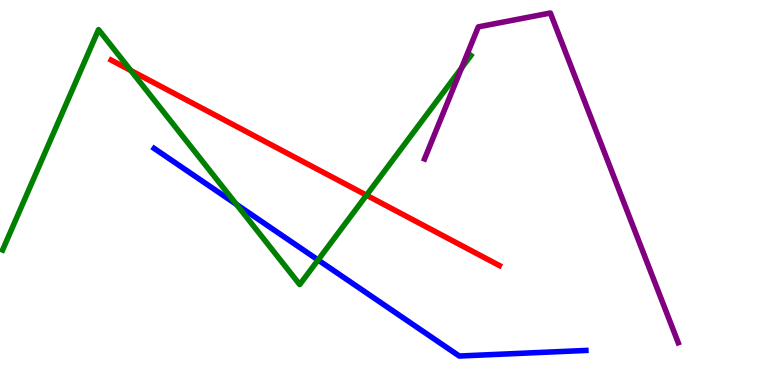[{'lines': ['blue', 'red'], 'intersections': []}, {'lines': ['green', 'red'], 'intersections': [{'x': 1.69, 'y': 8.17}, {'x': 4.73, 'y': 4.93}]}, {'lines': ['purple', 'red'], 'intersections': []}, {'lines': ['blue', 'green'], 'intersections': [{'x': 3.05, 'y': 4.69}, {'x': 4.1, 'y': 3.25}]}, {'lines': ['blue', 'purple'], 'intersections': []}, {'lines': ['green', 'purple'], 'intersections': [{'x': 5.96, 'y': 8.23}]}]